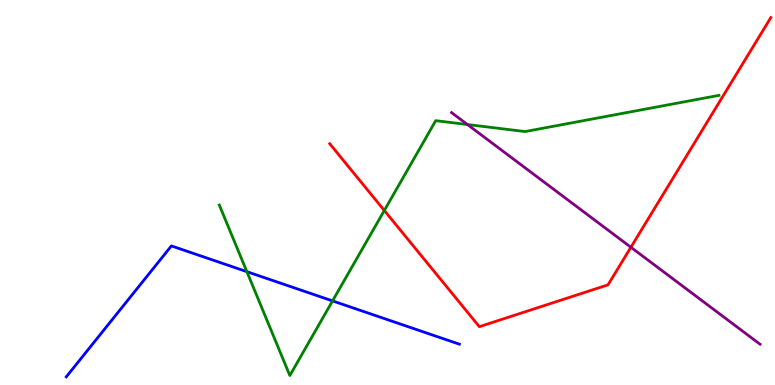[{'lines': ['blue', 'red'], 'intersections': []}, {'lines': ['green', 'red'], 'intersections': [{'x': 4.96, 'y': 4.53}]}, {'lines': ['purple', 'red'], 'intersections': [{'x': 8.14, 'y': 3.58}]}, {'lines': ['blue', 'green'], 'intersections': [{'x': 3.19, 'y': 2.94}, {'x': 4.29, 'y': 2.18}]}, {'lines': ['blue', 'purple'], 'intersections': []}, {'lines': ['green', 'purple'], 'intersections': [{'x': 6.03, 'y': 6.77}]}]